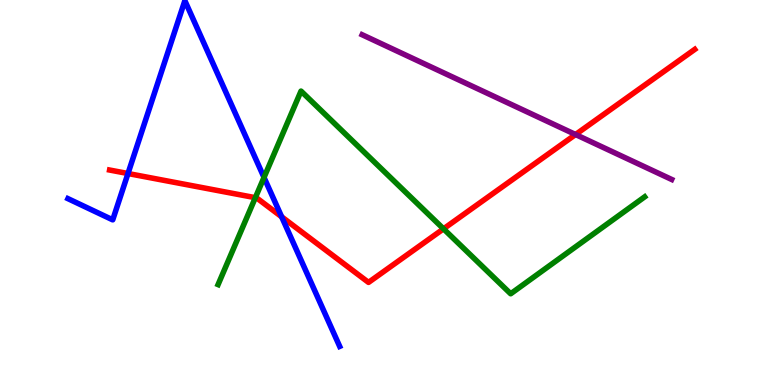[{'lines': ['blue', 'red'], 'intersections': [{'x': 1.65, 'y': 5.49}, {'x': 3.63, 'y': 4.37}]}, {'lines': ['green', 'red'], 'intersections': [{'x': 3.29, 'y': 4.87}, {'x': 5.72, 'y': 4.06}]}, {'lines': ['purple', 'red'], 'intersections': [{'x': 7.43, 'y': 6.51}]}, {'lines': ['blue', 'green'], 'intersections': [{'x': 3.41, 'y': 5.39}]}, {'lines': ['blue', 'purple'], 'intersections': []}, {'lines': ['green', 'purple'], 'intersections': []}]